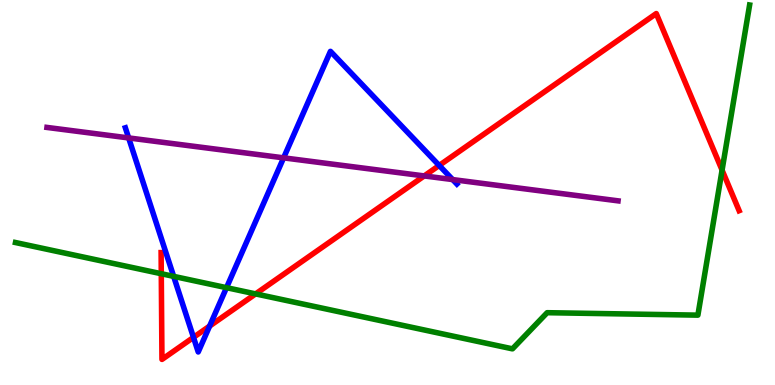[{'lines': ['blue', 'red'], 'intersections': [{'x': 2.5, 'y': 1.24}, {'x': 2.7, 'y': 1.53}, {'x': 5.67, 'y': 5.7}]}, {'lines': ['green', 'red'], 'intersections': [{'x': 2.08, 'y': 2.89}, {'x': 3.3, 'y': 2.37}, {'x': 9.32, 'y': 5.58}]}, {'lines': ['purple', 'red'], 'intersections': [{'x': 5.47, 'y': 5.43}]}, {'lines': ['blue', 'green'], 'intersections': [{'x': 2.24, 'y': 2.82}, {'x': 2.92, 'y': 2.53}]}, {'lines': ['blue', 'purple'], 'intersections': [{'x': 1.66, 'y': 6.42}, {'x': 3.66, 'y': 5.9}, {'x': 5.84, 'y': 5.34}]}, {'lines': ['green', 'purple'], 'intersections': []}]